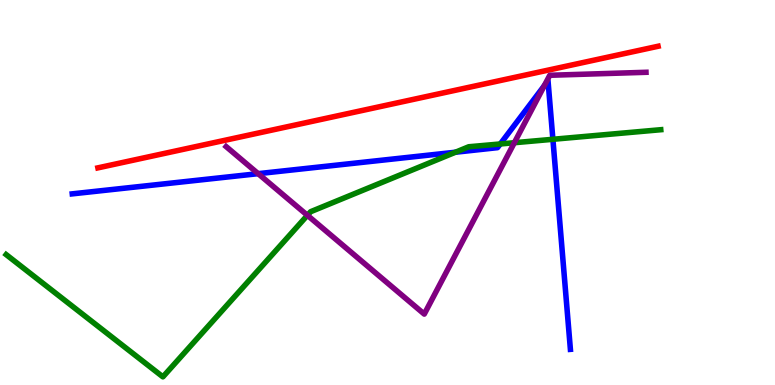[{'lines': ['blue', 'red'], 'intersections': []}, {'lines': ['green', 'red'], 'intersections': []}, {'lines': ['purple', 'red'], 'intersections': []}, {'lines': ['blue', 'green'], 'intersections': [{'x': 5.88, 'y': 6.05}, {'x': 6.46, 'y': 6.26}, {'x': 7.13, 'y': 6.38}]}, {'lines': ['blue', 'purple'], 'intersections': [{'x': 3.33, 'y': 5.49}, {'x': 7.02, 'y': 7.78}]}, {'lines': ['green', 'purple'], 'intersections': [{'x': 3.97, 'y': 4.41}, {'x': 6.64, 'y': 6.29}]}]